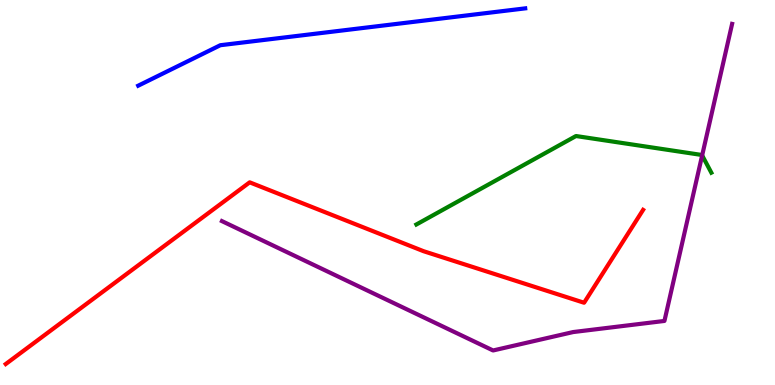[{'lines': ['blue', 'red'], 'intersections': []}, {'lines': ['green', 'red'], 'intersections': []}, {'lines': ['purple', 'red'], 'intersections': []}, {'lines': ['blue', 'green'], 'intersections': []}, {'lines': ['blue', 'purple'], 'intersections': []}, {'lines': ['green', 'purple'], 'intersections': [{'x': 9.06, 'y': 5.96}]}]